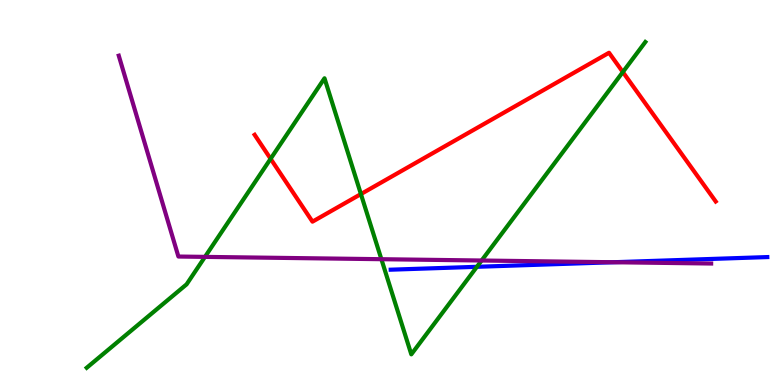[{'lines': ['blue', 'red'], 'intersections': []}, {'lines': ['green', 'red'], 'intersections': [{'x': 3.49, 'y': 5.88}, {'x': 4.66, 'y': 4.96}, {'x': 8.04, 'y': 8.13}]}, {'lines': ['purple', 'red'], 'intersections': []}, {'lines': ['blue', 'green'], 'intersections': [{'x': 6.15, 'y': 3.07}]}, {'lines': ['blue', 'purple'], 'intersections': [{'x': 7.91, 'y': 3.19}]}, {'lines': ['green', 'purple'], 'intersections': [{'x': 2.64, 'y': 3.33}, {'x': 4.92, 'y': 3.27}, {'x': 6.21, 'y': 3.23}]}]